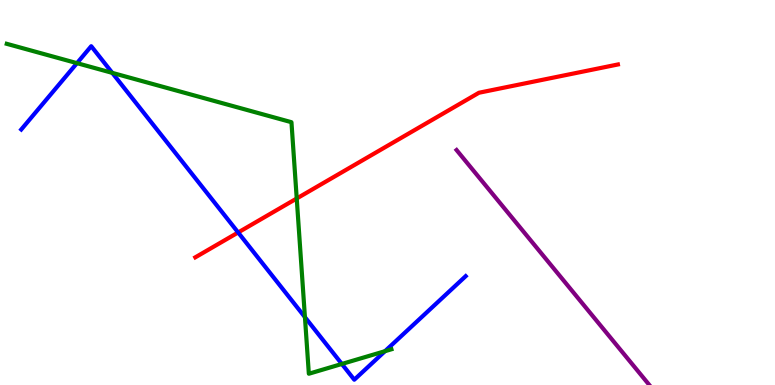[{'lines': ['blue', 'red'], 'intersections': [{'x': 3.07, 'y': 3.96}]}, {'lines': ['green', 'red'], 'intersections': [{'x': 3.83, 'y': 4.84}]}, {'lines': ['purple', 'red'], 'intersections': []}, {'lines': ['blue', 'green'], 'intersections': [{'x': 0.993, 'y': 8.36}, {'x': 1.45, 'y': 8.11}, {'x': 3.93, 'y': 1.76}, {'x': 4.41, 'y': 0.546}, {'x': 4.97, 'y': 0.878}]}, {'lines': ['blue', 'purple'], 'intersections': []}, {'lines': ['green', 'purple'], 'intersections': []}]